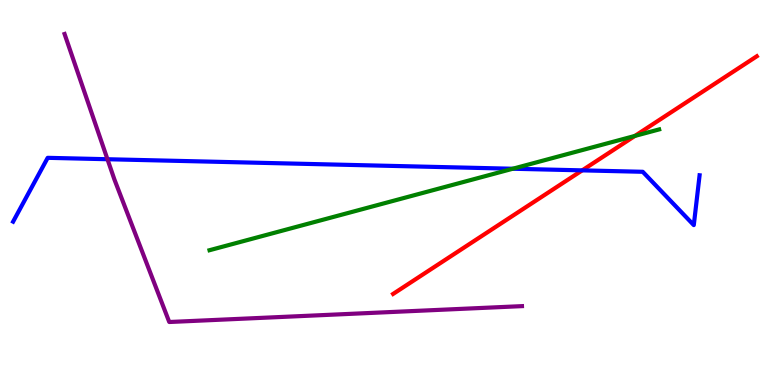[{'lines': ['blue', 'red'], 'intersections': [{'x': 7.51, 'y': 5.57}]}, {'lines': ['green', 'red'], 'intersections': [{'x': 8.19, 'y': 6.47}]}, {'lines': ['purple', 'red'], 'intersections': []}, {'lines': ['blue', 'green'], 'intersections': [{'x': 6.62, 'y': 5.62}]}, {'lines': ['blue', 'purple'], 'intersections': [{'x': 1.39, 'y': 5.86}]}, {'lines': ['green', 'purple'], 'intersections': []}]